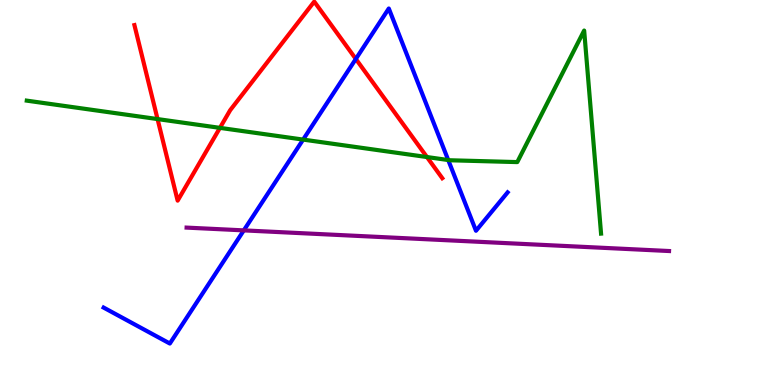[{'lines': ['blue', 'red'], 'intersections': [{'x': 4.59, 'y': 8.47}]}, {'lines': ['green', 'red'], 'intersections': [{'x': 2.03, 'y': 6.91}, {'x': 2.84, 'y': 6.68}, {'x': 5.51, 'y': 5.92}]}, {'lines': ['purple', 'red'], 'intersections': []}, {'lines': ['blue', 'green'], 'intersections': [{'x': 3.91, 'y': 6.37}, {'x': 5.78, 'y': 5.84}]}, {'lines': ['blue', 'purple'], 'intersections': [{'x': 3.15, 'y': 4.02}]}, {'lines': ['green', 'purple'], 'intersections': []}]